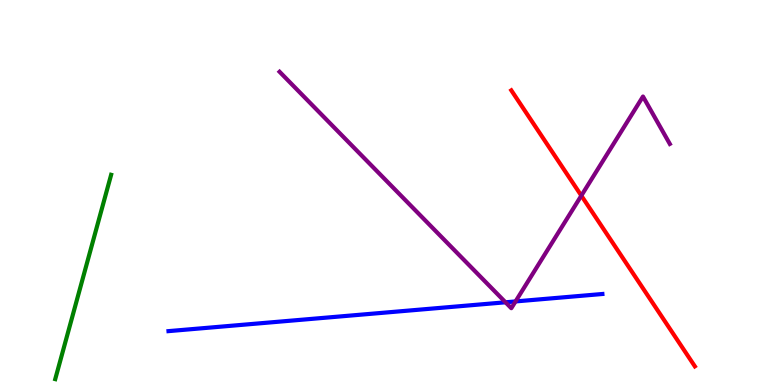[{'lines': ['blue', 'red'], 'intersections': []}, {'lines': ['green', 'red'], 'intersections': []}, {'lines': ['purple', 'red'], 'intersections': [{'x': 7.5, 'y': 4.92}]}, {'lines': ['blue', 'green'], 'intersections': []}, {'lines': ['blue', 'purple'], 'intersections': [{'x': 6.52, 'y': 2.15}, {'x': 6.65, 'y': 2.17}]}, {'lines': ['green', 'purple'], 'intersections': []}]